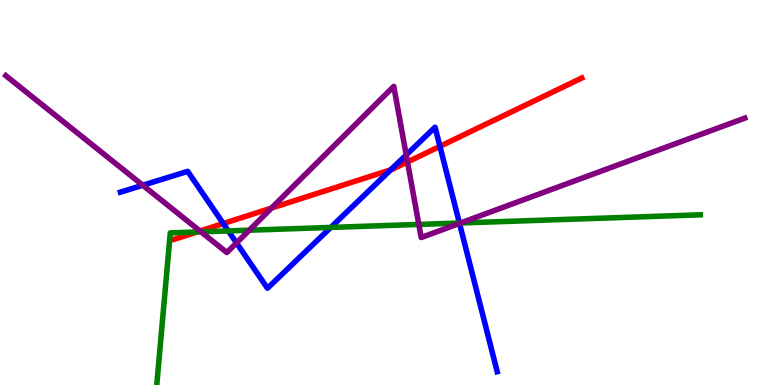[{'lines': ['blue', 'red'], 'intersections': [{'x': 2.88, 'y': 4.19}, {'x': 5.04, 'y': 5.59}, {'x': 5.68, 'y': 6.2}]}, {'lines': ['green', 'red'], 'intersections': [{'x': 2.54, 'y': 3.97}]}, {'lines': ['purple', 'red'], 'intersections': [{'x': 2.58, 'y': 4.0}, {'x': 3.5, 'y': 4.6}, {'x': 5.26, 'y': 5.79}]}, {'lines': ['blue', 'green'], 'intersections': [{'x': 2.95, 'y': 4.0}, {'x': 4.27, 'y': 4.09}, {'x': 5.93, 'y': 4.21}]}, {'lines': ['blue', 'purple'], 'intersections': [{'x': 1.84, 'y': 5.19}, {'x': 3.05, 'y': 3.69}, {'x': 5.24, 'y': 5.98}, {'x': 5.93, 'y': 4.2}]}, {'lines': ['green', 'purple'], 'intersections': [{'x': 2.59, 'y': 3.98}, {'x': 3.22, 'y': 4.02}, {'x': 5.4, 'y': 4.17}, {'x': 5.94, 'y': 4.21}]}]